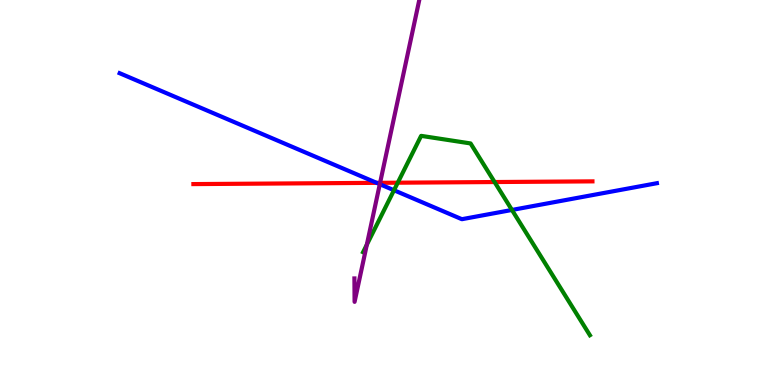[{'lines': ['blue', 'red'], 'intersections': [{'x': 4.86, 'y': 5.25}]}, {'lines': ['green', 'red'], 'intersections': [{'x': 5.13, 'y': 5.25}, {'x': 6.38, 'y': 5.27}]}, {'lines': ['purple', 'red'], 'intersections': [{'x': 4.9, 'y': 5.25}]}, {'lines': ['blue', 'green'], 'intersections': [{'x': 5.08, 'y': 5.06}, {'x': 6.61, 'y': 4.55}]}, {'lines': ['blue', 'purple'], 'intersections': [{'x': 4.9, 'y': 5.22}]}, {'lines': ['green', 'purple'], 'intersections': [{'x': 4.73, 'y': 3.65}]}]